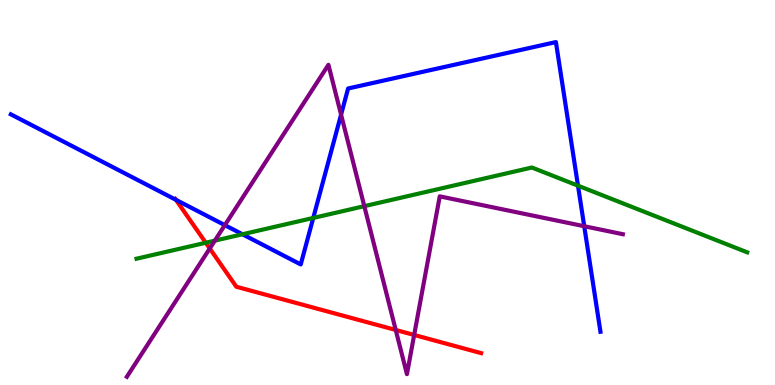[{'lines': ['blue', 'red'], 'intersections': [{'x': 2.27, 'y': 4.81}]}, {'lines': ['green', 'red'], 'intersections': [{'x': 2.65, 'y': 3.7}]}, {'lines': ['purple', 'red'], 'intersections': [{'x': 2.71, 'y': 3.55}, {'x': 5.11, 'y': 1.43}, {'x': 5.34, 'y': 1.3}]}, {'lines': ['blue', 'green'], 'intersections': [{'x': 3.13, 'y': 3.92}, {'x': 4.04, 'y': 4.34}, {'x': 7.46, 'y': 5.18}]}, {'lines': ['blue', 'purple'], 'intersections': [{'x': 2.9, 'y': 4.15}, {'x': 4.4, 'y': 7.02}, {'x': 7.54, 'y': 4.12}]}, {'lines': ['green', 'purple'], 'intersections': [{'x': 2.77, 'y': 3.75}, {'x': 4.7, 'y': 4.64}]}]